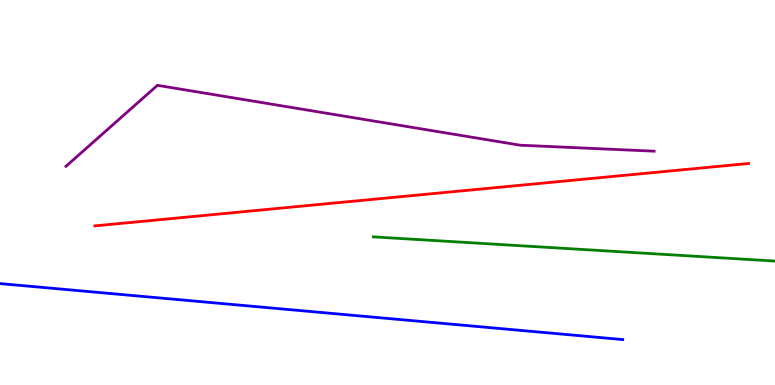[{'lines': ['blue', 'red'], 'intersections': []}, {'lines': ['green', 'red'], 'intersections': []}, {'lines': ['purple', 'red'], 'intersections': []}, {'lines': ['blue', 'green'], 'intersections': []}, {'lines': ['blue', 'purple'], 'intersections': []}, {'lines': ['green', 'purple'], 'intersections': []}]